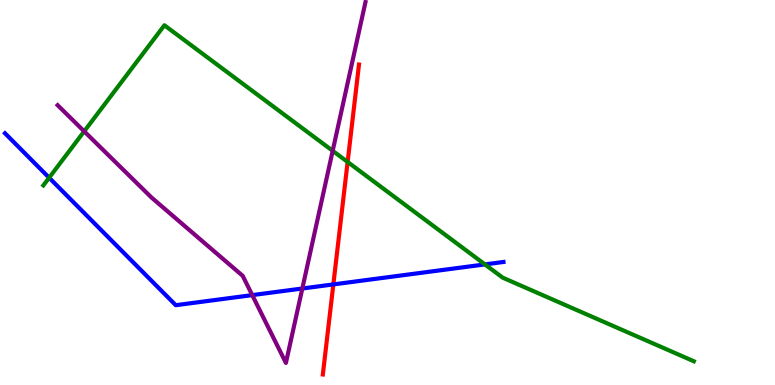[{'lines': ['blue', 'red'], 'intersections': [{'x': 4.3, 'y': 2.61}]}, {'lines': ['green', 'red'], 'intersections': [{'x': 4.49, 'y': 5.79}]}, {'lines': ['purple', 'red'], 'intersections': []}, {'lines': ['blue', 'green'], 'intersections': [{'x': 0.634, 'y': 5.38}, {'x': 6.26, 'y': 3.13}]}, {'lines': ['blue', 'purple'], 'intersections': [{'x': 3.26, 'y': 2.33}, {'x': 3.9, 'y': 2.51}]}, {'lines': ['green', 'purple'], 'intersections': [{'x': 1.09, 'y': 6.59}, {'x': 4.29, 'y': 6.08}]}]